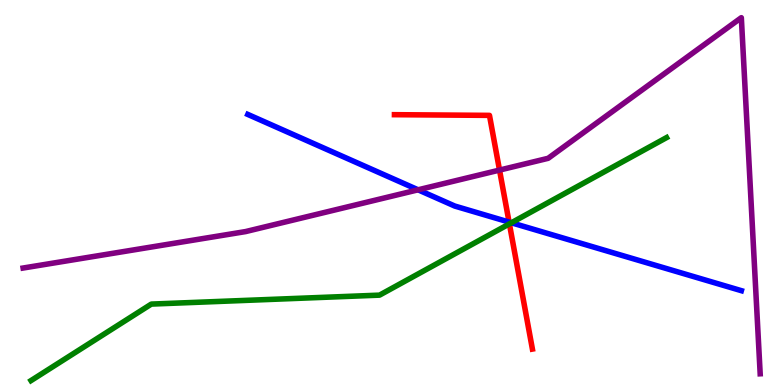[{'lines': ['blue', 'red'], 'intersections': [{'x': 6.57, 'y': 4.23}]}, {'lines': ['green', 'red'], 'intersections': [{'x': 6.57, 'y': 4.19}]}, {'lines': ['purple', 'red'], 'intersections': [{'x': 6.45, 'y': 5.58}]}, {'lines': ['blue', 'green'], 'intersections': [{'x': 6.6, 'y': 4.21}]}, {'lines': ['blue', 'purple'], 'intersections': [{'x': 5.39, 'y': 5.07}]}, {'lines': ['green', 'purple'], 'intersections': []}]